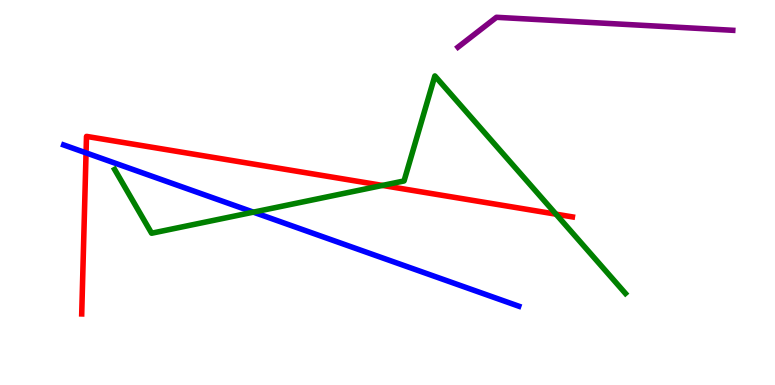[{'lines': ['blue', 'red'], 'intersections': [{'x': 1.11, 'y': 6.03}]}, {'lines': ['green', 'red'], 'intersections': [{'x': 4.94, 'y': 5.18}, {'x': 7.17, 'y': 4.44}]}, {'lines': ['purple', 'red'], 'intersections': []}, {'lines': ['blue', 'green'], 'intersections': [{'x': 3.27, 'y': 4.49}]}, {'lines': ['blue', 'purple'], 'intersections': []}, {'lines': ['green', 'purple'], 'intersections': []}]